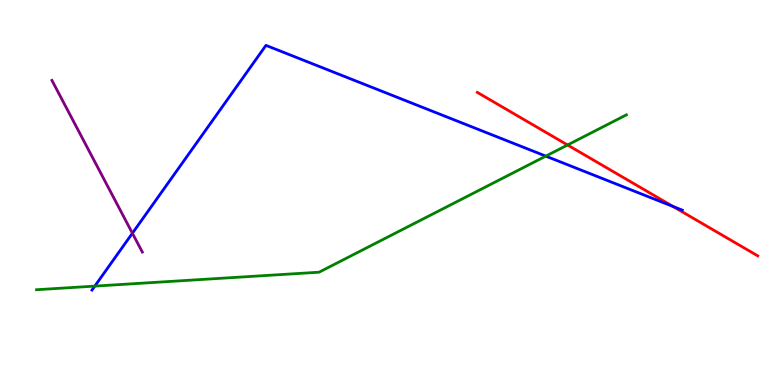[{'lines': ['blue', 'red'], 'intersections': [{'x': 8.68, 'y': 4.64}]}, {'lines': ['green', 'red'], 'intersections': [{'x': 7.32, 'y': 6.23}]}, {'lines': ['purple', 'red'], 'intersections': []}, {'lines': ['blue', 'green'], 'intersections': [{'x': 1.22, 'y': 2.57}, {'x': 7.04, 'y': 5.94}]}, {'lines': ['blue', 'purple'], 'intersections': [{'x': 1.71, 'y': 3.94}]}, {'lines': ['green', 'purple'], 'intersections': []}]